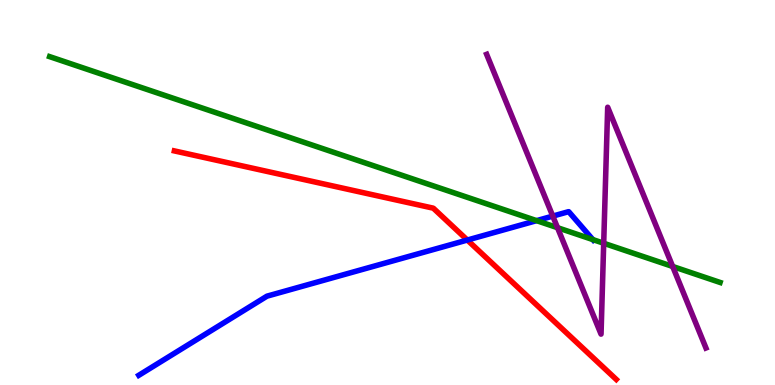[{'lines': ['blue', 'red'], 'intersections': [{'x': 6.03, 'y': 3.77}]}, {'lines': ['green', 'red'], 'intersections': []}, {'lines': ['purple', 'red'], 'intersections': []}, {'lines': ['blue', 'green'], 'intersections': [{'x': 6.92, 'y': 4.27}, {'x': 7.65, 'y': 3.78}]}, {'lines': ['blue', 'purple'], 'intersections': [{'x': 7.13, 'y': 4.39}]}, {'lines': ['green', 'purple'], 'intersections': [{'x': 7.19, 'y': 4.09}, {'x': 7.79, 'y': 3.68}, {'x': 8.68, 'y': 3.08}]}]